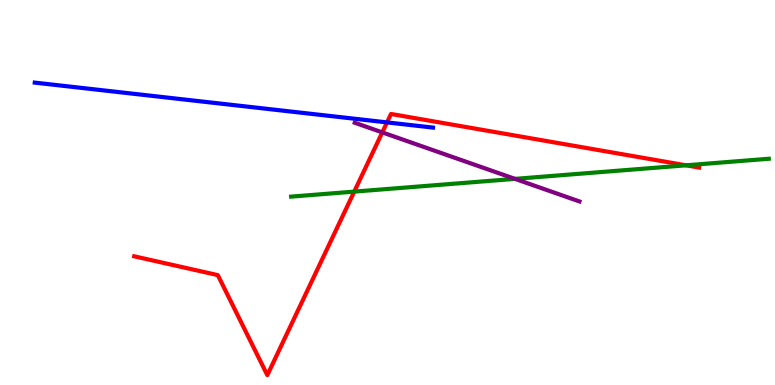[{'lines': ['blue', 'red'], 'intersections': [{'x': 4.99, 'y': 6.82}]}, {'lines': ['green', 'red'], 'intersections': [{'x': 4.57, 'y': 5.02}, {'x': 8.85, 'y': 5.71}]}, {'lines': ['purple', 'red'], 'intersections': [{'x': 4.93, 'y': 6.56}]}, {'lines': ['blue', 'green'], 'intersections': []}, {'lines': ['blue', 'purple'], 'intersections': []}, {'lines': ['green', 'purple'], 'intersections': [{'x': 6.65, 'y': 5.35}]}]